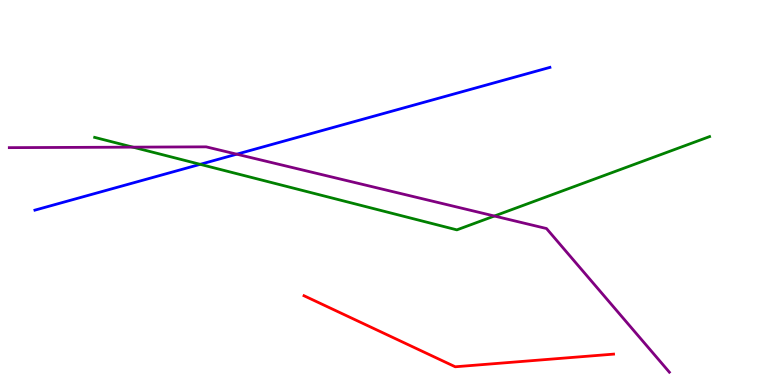[{'lines': ['blue', 'red'], 'intersections': []}, {'lines': ['green', 'red'], 'intersections': []}, {'lines': ['purple', 'red'], 'intersections': []}, {'lines': ['blue', 'green'], 'intersections': [{'x': 2.58, 'y': 5.73}]}, {'lines': ['blue', 'purple'], 'intersections': [{'x': 3.05, 'y': 6.0}]}, {'lines': ['green', 'purple'], 'intersections': [{'x': 1.71, 'y': 6.18}, {'x': 6.38, 'y': 4.39}]}]